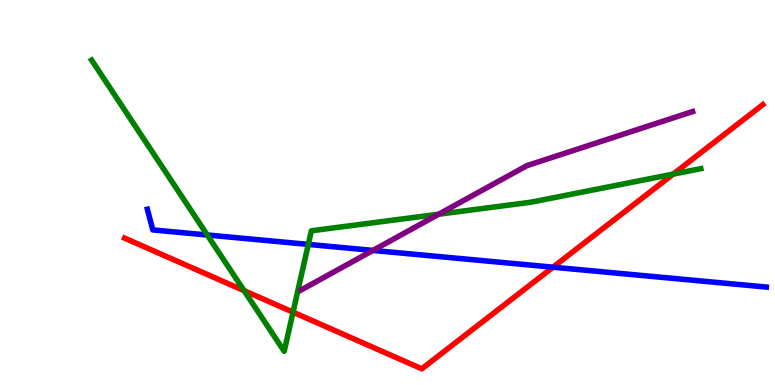[{'lines': ['blue', 'red'], 'intersections': [{'x': 7.14, 'y': 3.06}]}, {'lines': ['green', 'red'], 'intersections': [{'x': 3.15, 'y': 2.45}, {'x': 3.78, 'y': 1.89}, {'x': 8.69, 'y': 5.48}]}, {'lines': ['purple', 'red'], 'intersections': []}, {'lines': ['blue', 'green'], 'intersections': [{'x': 2.67, 'y': 3.9}, {'x': 3.98, 'y': 3.65}]}, {'lines': ['blue', 'purple'], 'intersections': [{'x': 4.81, 'y': 3.5}]}, {'lines': ['green', 'purple'], 'intersections': [{'x': 5.66, 'y': 4.44}]}]